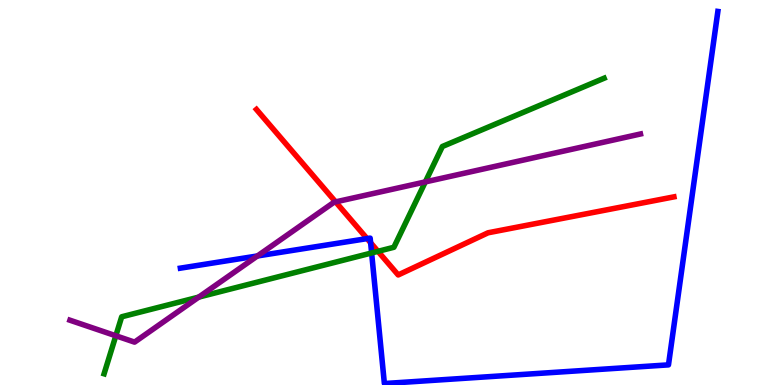[{'lines': ['blue', 'red'], 'intersections': [{'x': 4.74, 'y': 3.8}, {'x': 4.78, 'y': 3.69}]}, {'lines': ['green', 'red'], 'intersections': [{'x': 4.88, 'y': 3.47}]}, {'lines': ['purple', 'red'], 'intersections': [{'x': 4.33, 'y': 4.76}]}, {'lines': ['blue', 'green'], 'intersections': [{'x': 4.8, 'y': 3.43}]}, {'lines': ['blue', 'purple'], 'intersections': [{'x': 3.32, 'y': 3.35}]}, {'lines': ['green', 'purple'], 'intersections': [{'x': 1.49, 'y': 1.28}, {'x': 2.56, 'y': 2.28}, {'x': 5.49, 'y': 5.28}]}]